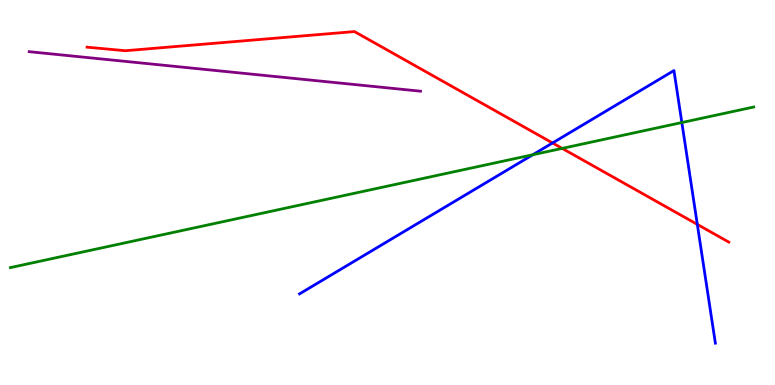[{'lines': ['blue', 'red'], 'intersections': [{'x': 7.13, 'y': 6.29}, {'x': 9.0, 'y': 4.17}]}, {'lines': ['green', 'red'], 'intersections': [{'x': 7.25, 'y': 6.15}]}, {'lines': ['purple', 'red'], 'intersections': []}, {'lines': ['blue', 'green'], 'intersections': [{'x': 6.88, 'y': 5.98}, {'x': 8.8, 'y': 6.82}]}, {'lines': ['blue', 'purple'], 'intersections': []}, {'lines': ['green', 'purple'], 'intersections': []}]